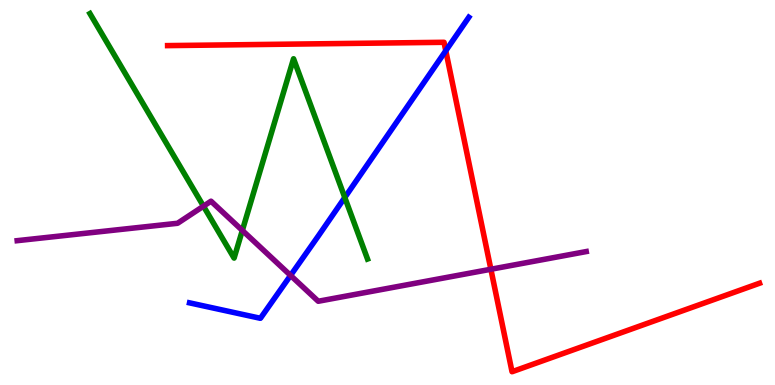[{'lines': ['blue', 'red'], 'intersections': [{'x': 5.75, 'y': 8.68}]}, {'lines': ['green', 'red'], 'intersections': []}, {'lines': ['purple', 'red'], 'intersections': [{'x': 6.33, 'y': 3.01}]}, {'lines': ['blue', 'green'], 'intersections': [{'x': 4.45, 'y': 4.87}]}, {'lines': ['blue', 'purple'], 'intersections': [{'x': 3.75, 'y': 2.85}]}, {'lines': ['green', 'purple'], 'intersections': [{'x': 2.63, 'y': 4.64}, {'x': 3.13, 'y': 4.01}]}]